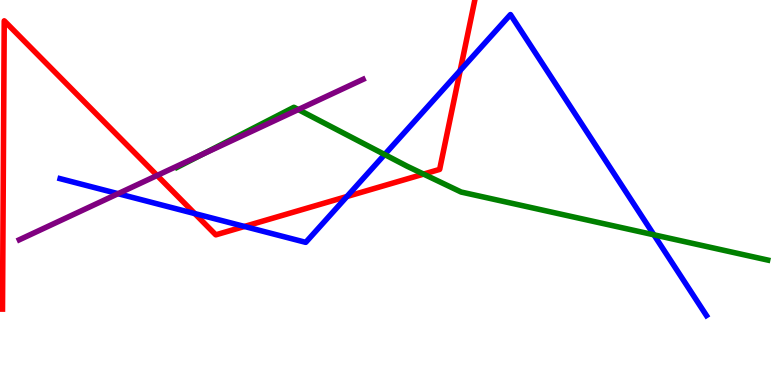[{'lines': ['blue', 'red'], 'intersections': [{'x': 2.51, 'y': 4.45}, {'x': 3.15, 'y': 4.12}, {'x': 4.48, 'y': 4.9}, {'x': 5.94, 'y': 8.17}]}, {'lines': ['green', 'red'], 'intersections': [{'x': 5.47, 'y': 5.48}]}, {'lines': ['purple', 'red'], 'intersections': [{'x': 2.03, 'y': 5.44}]}, {'lines': ['blue', 'green'], 'intersections': [{'x': 4.96, 'y': 5.99}, {'x': 8.44, 'y': 3.9}]}, {'lines': ['blue', 'purple'], 'intersections': [{'x': 1.52, 'y': 4.97}]}, {'lines': ['green', 'purple'], 'intersections': [{'x': 2.61, 'y': 5.99}, {'x': 3.85, 'y': 7.15}]}]